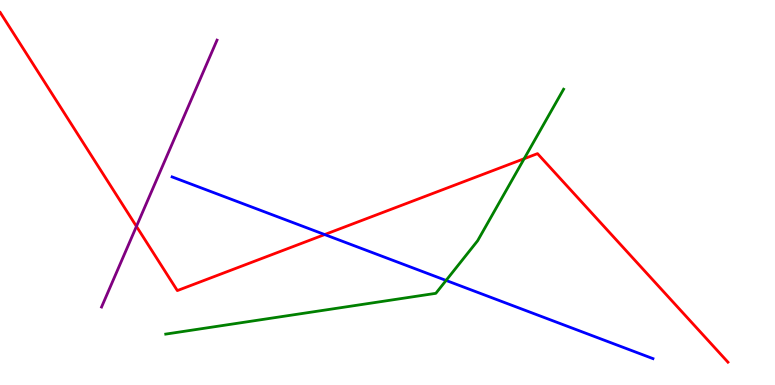[{'lines': ['blue', 'red'], 'intersections': [{'x': 4.19, 'y': 3.91}]}, {'lines': ['green', 'red'], 'intersections': [{'x': 6.76, 'y': 5.88}]}, {'lines': ['purple', 'red'], 'intersections': [{'x': 1.76, 'y': 4.12}]}, {'lines': ['blue', 'green'], 'intersections': [{'x': 5.76, 'y': 2.72}]}, {'lines': ['blue', 'purple'], 'intersections': []}, {'lines': ['green', 'purple'], 'intersections': []}]